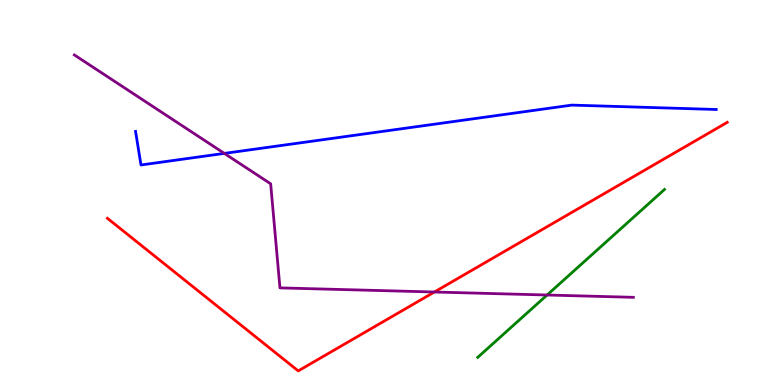[{'lines': ['blue', 'red'], 'intersections': []}, {'lines': ['green', 'red'], 'intersections': []}, {'lines': ['purple', 'red'], 'intersections': [{'x': 5.61, 'y': 2.42}]}, {'lines': ['blue', 'green'], 'intersections': []}, {'lines': ['blue', 'purple'], 'intersections': [{'x': 2.89, 'y': 6.02}]}, {'lines': ['green', 'purple'], 'intersections': [{'x': 7.06, 'y': 2.34}]}]